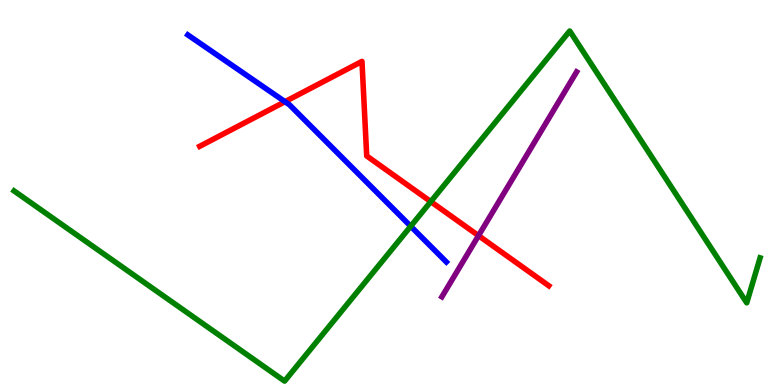[{'lines': ['blue', 'red'], 'intersections': [{'x': 3.68, 'y': 7.36}]}, {'lines': ['green', 'red'], 'intersections': [{'x': 5.56, 'y': 4.76}]}, {'lines': ['purple', 'red'], 'intersections': [{'x': 6.17, 'y': 3.88}]}, {'lines': ['blue', 'green'], 'intersections': [{'x': 5.3, 'y': 4.12}]}, {'lines': ['blue', 'purple'], 'intersections': []}, {'lines': ['green', 'purple'], 'intersections': []}]